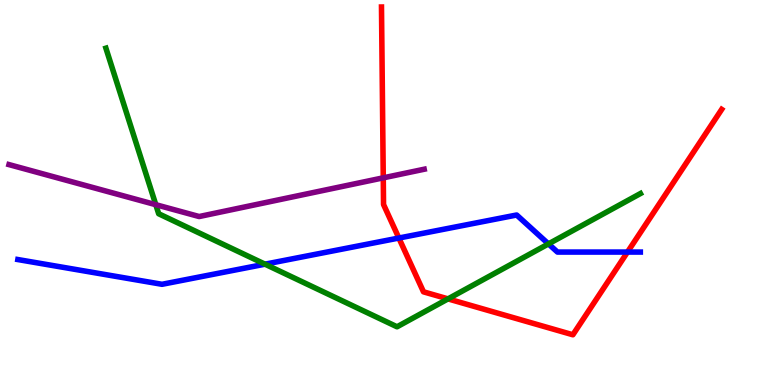[{'lines': ['blue', 'red'], 'intersections': [{'x': 5.15, 'y': 3.82}, {'x': 8.1, 'y': 3.45}]}, {'lines': ['green', 'red'], 'intersections': [{'x': 5.78, 'y': 2.24}]}, {'lines': ['purple', 'red'], 'intersections': [{'x': 4.95, 'y': 5.38}]}, {'lines': ['blue', 'green'], 'intersections': [{'x': 3.42, 'y': 3.14}, {'x': 7.08, 'y': 3.67}]}, {'lines': ['blue', 'purple'], 'intersections': []}, {'lines': ['green', 'purple'], 'intersections': [{'x': 2.01, 'y': 4.68}]}]